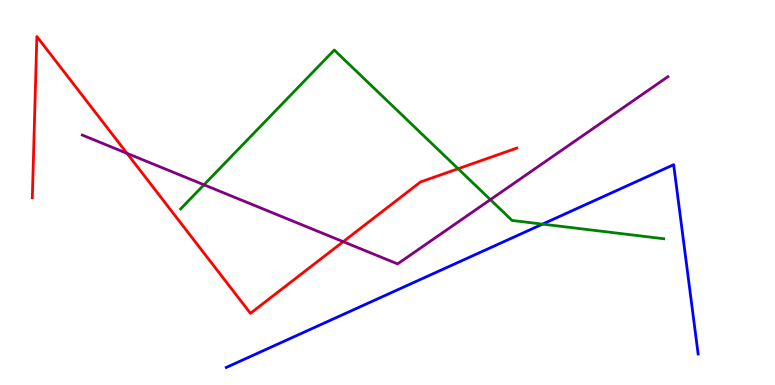[{'lines': ['blue', 'red'], 'intersections': []}, {'lines': ['green', 'red'], 'intersections': [{'x': 5.91, 'y': 5.62}]}, {'lines': ['purple', 'red'], 'intersections': [{'x': 1.64, 'y': 6.02}, {'x': 4.43, 'y': 3.72}]}, {'lines': ['blue', 'green'], 'intersections': [{'x': 7.0, 'y': 4.18}]}, {'lines': ['blue', 'purple'], 'intersections': []}, {'lines': ['green', 'purple'], 'intersections': [{'x': 2.63, 'y': 5.2}, {'x': 6.33, 'y': 4.81}]}]